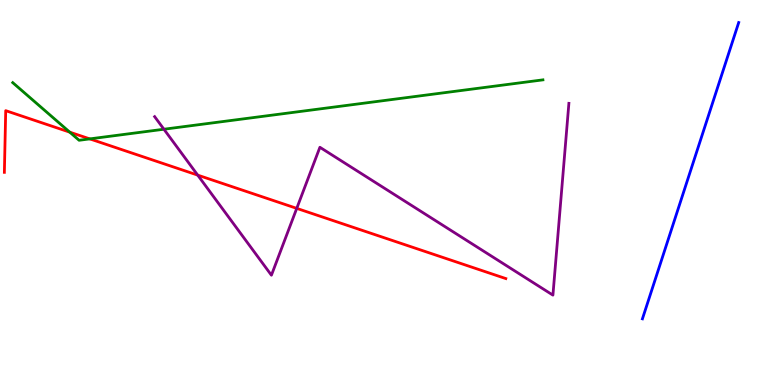[{'lines': ['blue', 'red'], 'intersections': []}, {'lines': ['green', 'red'], 'intersections': [{'x': 0.9, 'y': 6.57}, {'x': 1.16, 'y': 6.39}]}, {'lines': ['purple', 'red'], 'intersections': [{'x': 2.55, 'y': 5.45}, {'x': 3.83, 'y': 4.59}]}, {'lines': ['blue', 'green'], 'intersections': []}, {'lines': ['blue', 'purple'], 'intersections': []}, {'lines': ['green', 'purple'], 'intersections': [{'x': 2.12, 'y': 6.64}]}]